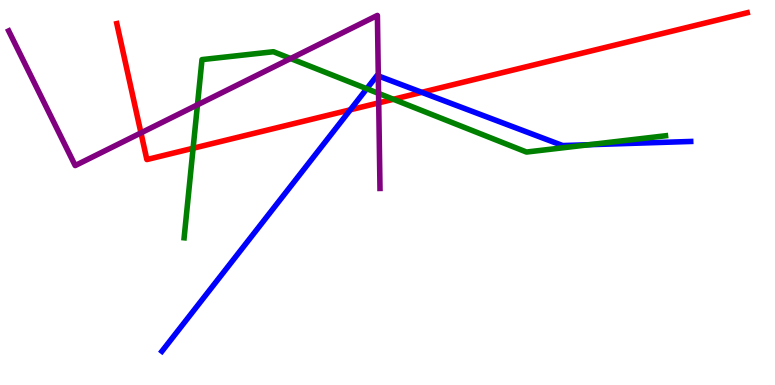[{'lines': ['blue', 'red'], 'intersections': [{'x': 4.52, 'y': 7.15}, {'x': 5.44, 'y': 7.6}]}, {'lines': ['green', 'red'], 'intersections': [{'x': 2.49, 'y': 6.15}, {'x': 5.08, 'y': 7.42}]}, {'lines': ['purple', 'red'], 'intersections': [{'x': 1.82, 'y': 6.55}, {'x': 4.89, 'y': 7.33}]}, {'lines': ['blue', 'green'], 'intersections': [{'x': 4.73, 'y': 7.7}, {'x': 7.6, 'y': 6.24}]}, {'lines': ['blue', 'purple'], 'intersections': [{'x': 4.88, 'y': 8.03}]}, {'lines': ['green', 'purple'], 'intersections': [{'x': 2.55, 'y': 7.28}, {'x': 3.75, 'y': 8.48}, {'x': 4.88, 'y': 7.57}]}]